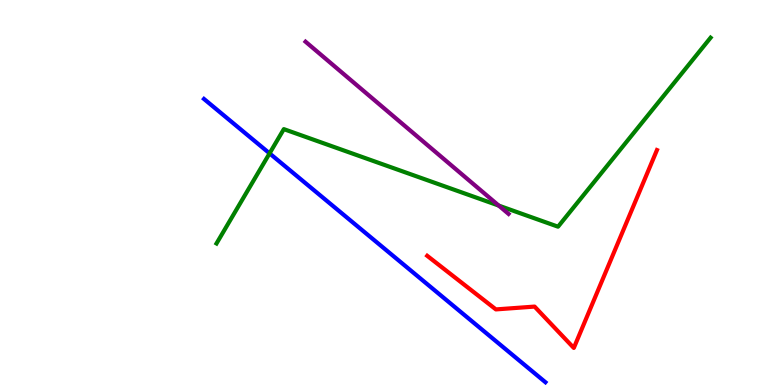[{'lines': ['blue', 'red'], 'intersections': []}, {'lines': ['green', 'red'], 'intersections': []}, {'lines': ['purple', 'red'], 'intersections': []}, {'lines': ['blue', 'green'], 'intersections': [{'x': 3.48, 'y': 6.02}]}, {'lines': ['blue', 'purple'], 'intersections': []}, {'lines': ['green', 'purple'], 'intersections': [{'x': 6.44, 'y': 4.66}]}]